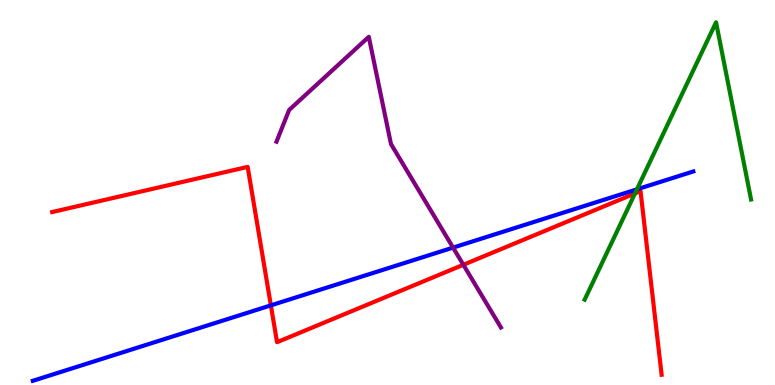[{'lines': ['blue', 'red'], 'intersections': [{'x': 3.5, 'y': 2.07}]}, {'lines': ['green', 'red'], 'intersections': [{'x': 8.19, 'y': 4.97}]}, {'lines': ['purple', 'red'], 'intersections': [{'x': 5.98, 'y': 3.12}]}, {'lines': ['blue', 'green'], 'intersections': [{'x': 8.22, 'y': 5.08}]}, {'lines': ['blue', 'purple'], 'intersections': [{'x': 5.85, 'y': 3.57}]}, {'lines': ['green', 'purple'], 'intersections': []}]